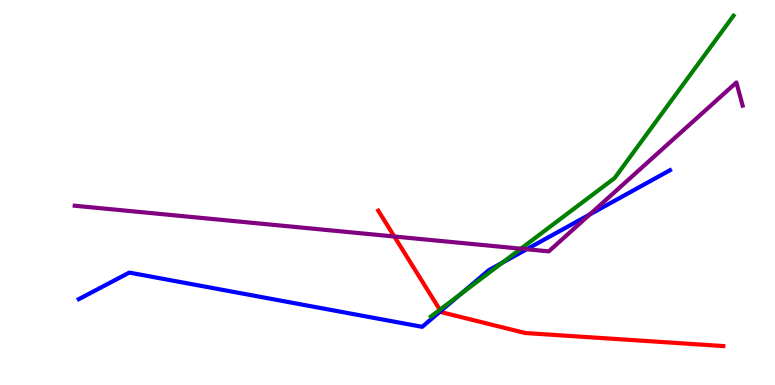[{'lines': ['blue', 'red'], 'intersections': [{'x': 5.69, 'y': 1.92}]}, {'lines': ['green', 'red'], 'intersections': [{'x': 5.68, 'y': 1.95}]}, {'lines': ['purple', 'red'], 'intersections': [{'x': 5.09, 'y': 3.86}]}, {'lines': ['blue', 'green'], 'intersections': [{'x': 5.95, 'y': 2.36}, {'x': 6.48, 'y': 3.18}]}, {'lines': ['blue', 'purple'], 'intersections': [{'x': 6.8, 'y': 3.53}, {'x': 7.61, 'y': 4.43}]}, {'lines': ['green', 'purple'], 'intersections': [{'x': 6.72, 'y': 3.54}]}]